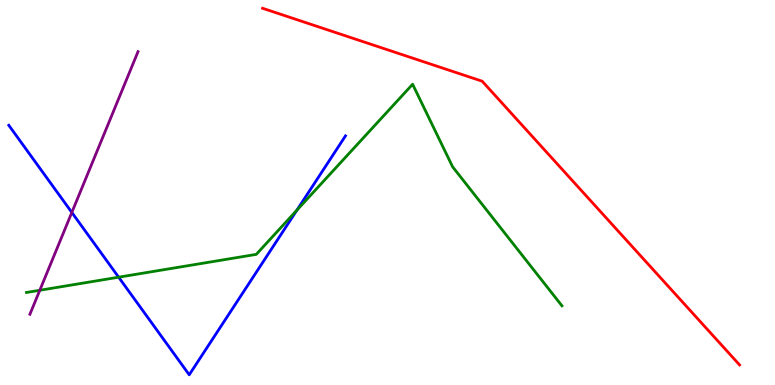[{'lines': ['blue', 'red'], 'intersections': []}, {'lines': ['green', 'red'], 'intersections': []}, {'lines': ['purple', 'red'], 'intersections': []}, {'lines': ['blue', 'green'], 'intersections': [{'x': 1.53, 'y': 2.8}, {'x': 3.83, 'y': 4.54}]}, {'lines': ['blue', 'purple'], 'intersections': [{'x': 0.927, 'y': 4.48}]}, {'lines': ['green', 'purple'], 'intersections': [{'x': 0.514, 'y': 2.46}]}]